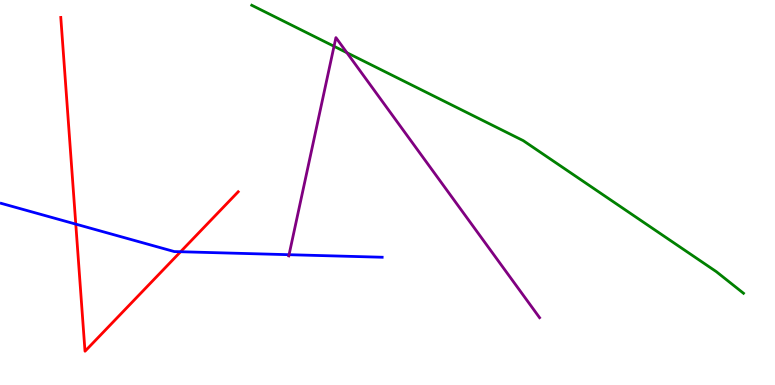[{'lines': ['blue', 'red'], 'intersections': [{'x': 0.978, 'y': 4.18}, {'x': 2.33, 'y': 3.46}]}, {'lines': ['green', 'red'], 'intersections': []}, {'lines': ['purple', 'red'], 'intersections': []}, {'lines': ['blue', 'green'], 'intersections': []}, {'lines': ['blue', 'purple'], 'intersections': [{'x': 3.73, 'y': 3.38}]}, {'lines': ['green', 'purple'], 'intersections': [{'x': 4.31, 'y': 8.8}, {'x': 4.48, 'y': 8.63}]}]